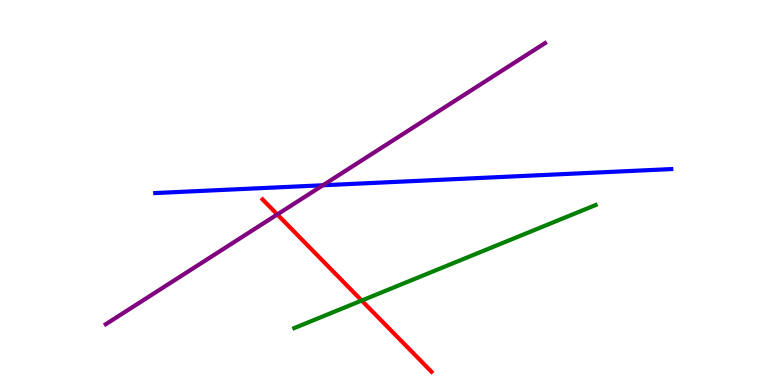[{'lines': ['blue', 'red'], 'intersections': []}, {'lines': ['green', 'red'], 'intersections': [{'x': 4.67, 'y': 2.19}]}, {'lines': ['purple', 'red'], 'intersections': [{'x': 3.58, 'y': 4.43}]}, {'lines': ['blue', 'green'], 'intersections': []}, {'lines': ['blue', 'purple'], 'intersections': [{'x': 4.17, 'y': 5.19}]}, {'lines': ['green', 'purple'], 'intersections': []}]